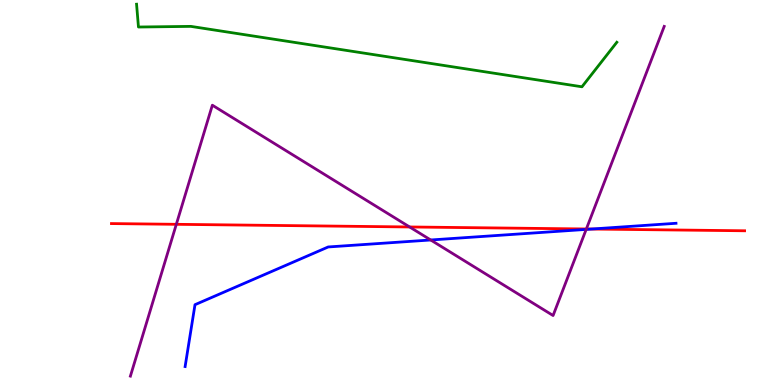[{'lines': ['blue', 'red'], 'intersections': [{'x': 7.63, 'y': 4.05}]}, {'lines': ['green', 'red'], 'intersections': []}, {'lines': ['purple', 'red'], 'intersections': [{'x': 2.28, 'y': 4.17}, {'x': 5.29, 'y': 4.1}, {'x': 7.57, 'y': 4.05}]}, {'lines': ['blue', 'green'], 'intersections': []}, {'lines': ['blue', 'purple'], 'intersections': [{'x': 5.56, 'y': 3.77}, {'x': 7.56, 'y': 4.04}]}, {'lines': ['green', 'purple'], 'intersections': []}]